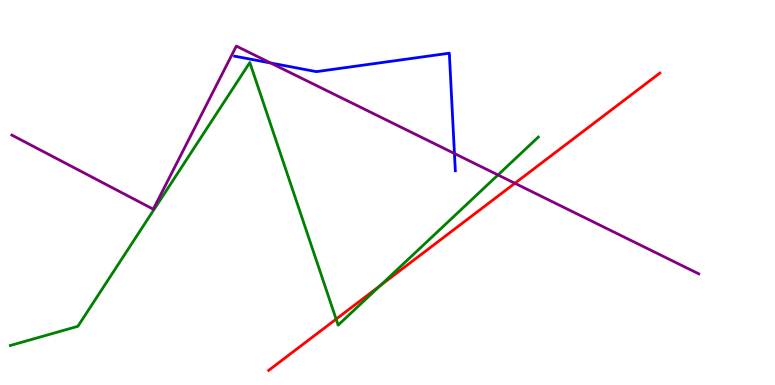[{'lines': ['blue', 'red'], 'intersections': []}, {'lines': ['green', 'red'], 'intersections': [{'x': 4.34, 'y': 1.71}, {'x': 4.91, 'y': 2.58}]}, {'lines': ['purple', 'red'], 'intersections': [{'x': 6.64, 'y': 5.24}]}, {'lines': ['blue', 'green'], 'intersections': []}, {'lines': ['blue', 'purple'], 'intersections': [{'x': 3.49, 'y': 8.36}, {'x': 5.86, 'y': 6.01}]}, {'lines': ['green', 'purple'], 'intersections': [{'x': 6.43, 'y': 5.46}]}]